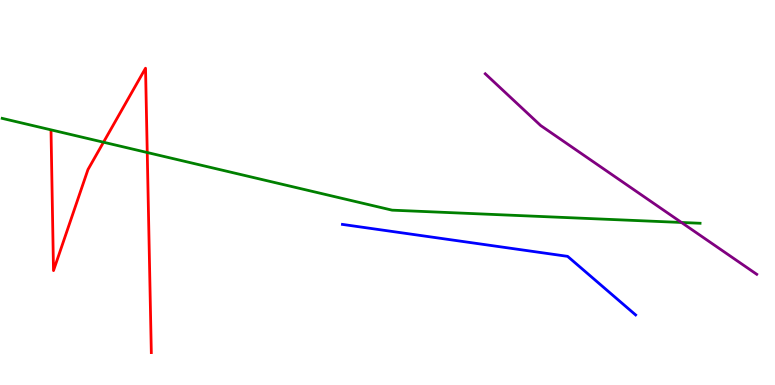[{'lines': ['blue', 'red'], 'intersections': []}, {'lines': ['green', 'red'], 'intersections': [{'x': 1.34, 'y': 6.31}, {'x': 1.9, 'y': 6.04}]}, {'lines': ['purple', 'red'], 'intersections': []}, {'lines': ['blue', 'green'], 'intersections': []}, {'lines': ['blue', 'purple'], 'intersections': []}, {'lines': ['green', 'purple'], 'intersections': [{'x': 8.79, 'y': 4.22}]}]